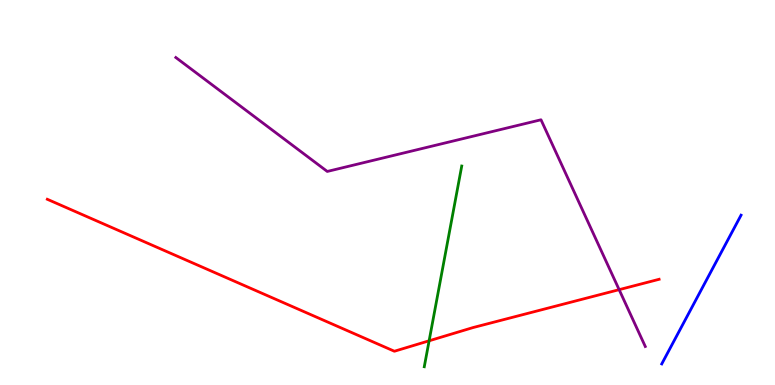[{'lines': ['blue', 'red'], 'intersections': []}, {'lines': ['green', 'red'], 'intersections': [{'x': 5.54, 'y': 1.15}]}, {'lines': ['purple', 'red'], 'intersections': [{'x': 7.99, 'y': 2.48}]}, {'lines': ['blue', 'green'], 'intersections': []}, {'lines': ['blue', 'purple'], 'intersections': []}, {'lines': ['green', 'purple'], 'intersections': []}]